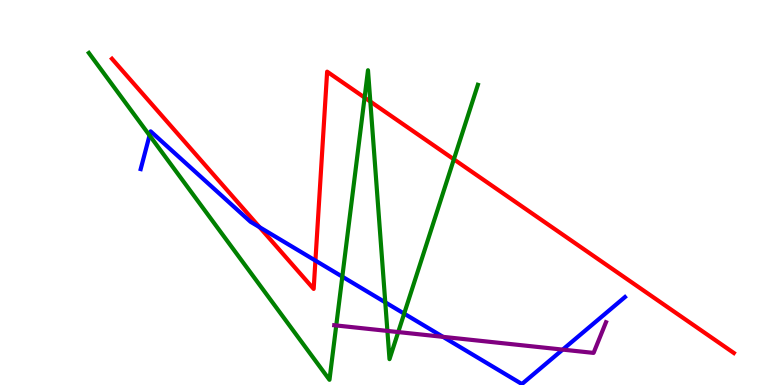[{'lines': ['blue', 'red'], 'intersections': [{'x': 3.35, 'y': 4.1}, {'x': 4.07, 'y': 3.23}]}, {'lines': ['green', 'red'], 'intersections': [{'x': 4.7, 'y': 7.47}, {'x': 4.78, 'y': 7.36}, {'x': 5.86, 'y': 5.86}]}, {'lines': ['purple', 'red'], 'intersections': []}, {'lines': ['blue', 'green'], 'intersections': [{'x': 1.93, 'y': 6.48}, {'x': 4.42, 'y': 2.81}, {'x': 4.97, 'y': 2.15}, {'x': 5.21, 'y': 1.85}]}, {'lines': ['blue', 'purple'], 'intersections': [{'x': 5.72, 'y': 1.25}, {'x': 7.26, 'y': 0.919}]}, {'lines': ['green', 'purple'], 'intersections': [{'x': 4.34, 'y': 1.55}, {'x': 5.0, 'y': 1.4}, {'x': 5.14, 'y': 1.37}]}]